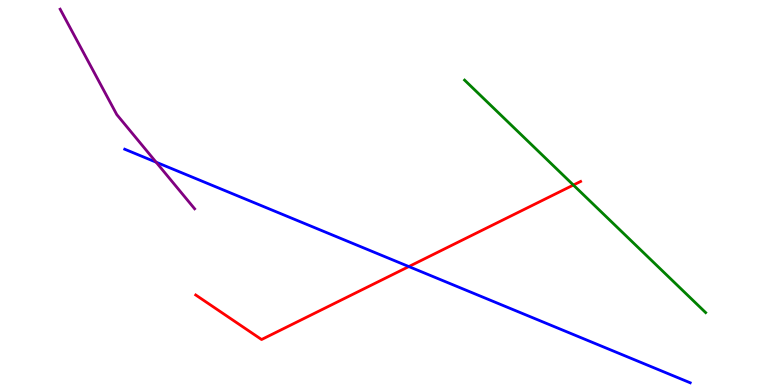[{'lines': ['blue', 'red'], 'intersections': [{'x': 5.28, 'y': 3.08}]}, {'lines': ['green', 'red'], 'intersections': [{'x': 7.4, 'y': 5.19}]}, {'lines': ['purple', 'red'], 'intersections': []}, {'lines': ['blue', 'green'], 'intersections': []}, {'lines': ['blue', 'purple'], 'intersections': [{'x': 2.01, 'y': 5.79}]}, {'lines': ['green', 'purple'], 'intersections': []}]